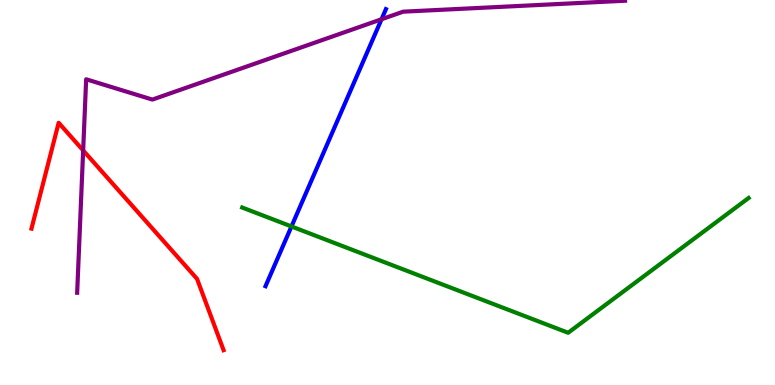[{'lines': ['blue', 'red'], 'intersections': []}, {'lines': ['green', 'red'], 'intersections': []}, {'lines': ['purple', 'red'], 'intersections': [{'x': 1.07, 'y': 6.09}]}, {'lines': ['blue', 'green'], 'intersections': [{'x': 3.76, 'y': 4.12}]}, {'lines': ['blue', 'purple'], 'intersections': [{'x': 4.92, 'y': 9.5}]}, {'lines': ['green', 'purple'], 'intersections': []}]